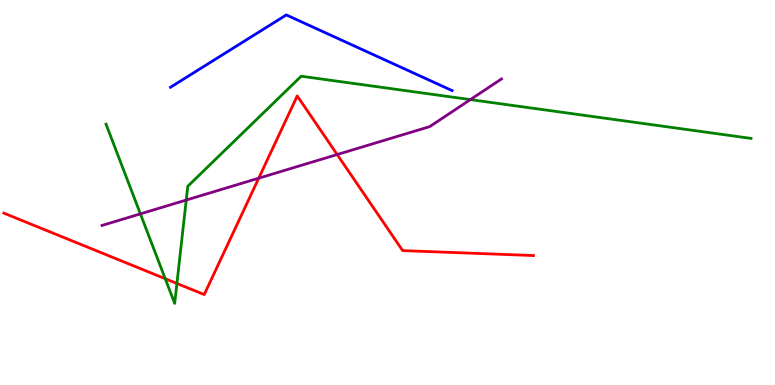[{'lines': ['blue', 'red'], 'intersections': []}, {'lines': ['green', 'red'], 'intersections': [{'x': 2.13, 'y': 2.76}, {'x': 2.28, 'y': 2.64}]}, {'lines': ['purple', 'red'], 'intersections': [{'x': 3.34, 'y': 5.37}, {'x': 4.35, 'y': 5.99}]}, {'lines': ['blue', 'green'], 'intersections': []}, {'lines': ['blue', 'purple'], 'intersections': []}, {'lines': ['green', 'purple'], 'intersections': [{'x': 1.81, 'y': 4.44}, {'x': 2.4, 'y': 4.8}, {'x': 6.07, 'y': 7.41}]}]